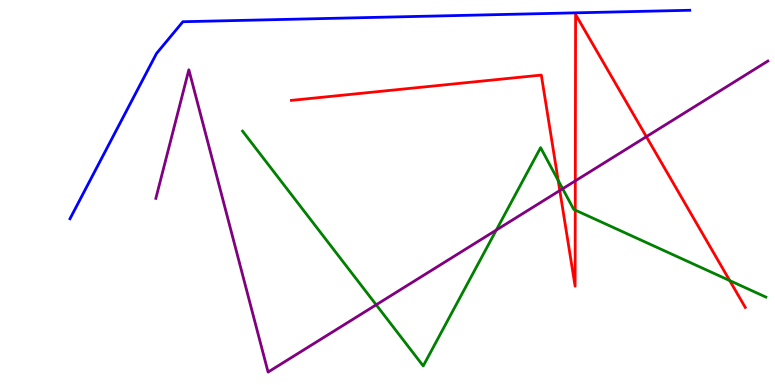[{'lines': ['blue', 'red'], 'intersections': []}, {'lines': ['green', 'red'], 'intersections': [{'x': 7.2, 'y': 5.31}, {'x': 7.42, 'y': 4.54}, {'x': 9.42, 'y': 2.71}]}, {'lines': ['purple', 'red'], 'intersections': [{'x': 7.22, 'y': 5.05}, {'x': 7.42, 'y': 5.3}, {'x': 8.34, 'y': 6.45}]}, {'lines': ['blue', 'green'], 'intersections': []}, {'lines': ['blue', 'purple'], 'intersections': []}, {'lines': ['green', 'purple'], 'intersections': [{'x': 4.85, 'y': 2.08}, {'x': 6.4, 'y': 4.02}, {'x': 7.26, 'y': 5.1}]}]